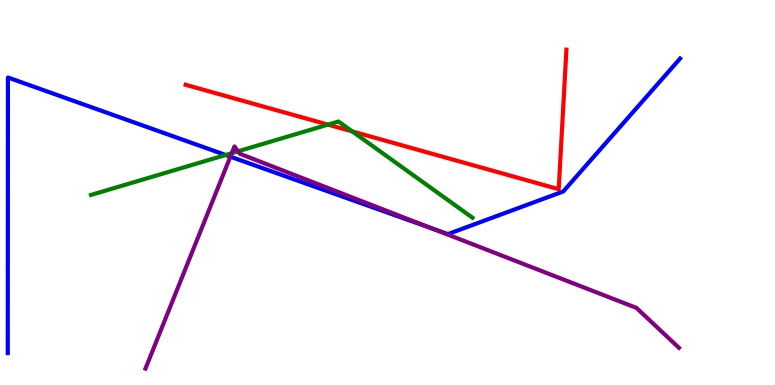[{'lines': ['blue', 'red'], 'intersections': []}, {'lines': ['green', 'red'], 'intersections': [{'x': 4.23, 'y': 6.76}, {'x': 4.55, 'y': 6.59}]}, {'lines': ['purple', 'red'], 'intersections': []}, {'lines': ['blue', 'green'], 'intersections': [{'x': 2.91, 'y': 5.97}]}, {'lines': ['blue', 'purple'], 'intersections': [{'x': 2.97, 'y': 5.93}, {'x': 5.58, 'y': 4.06}]}, {'lines': ['green', 'purple'], 'intersections': [{'x': 2.99, 'y': 6.02}, {'x': 3.07, 'y': 6.07}]}]